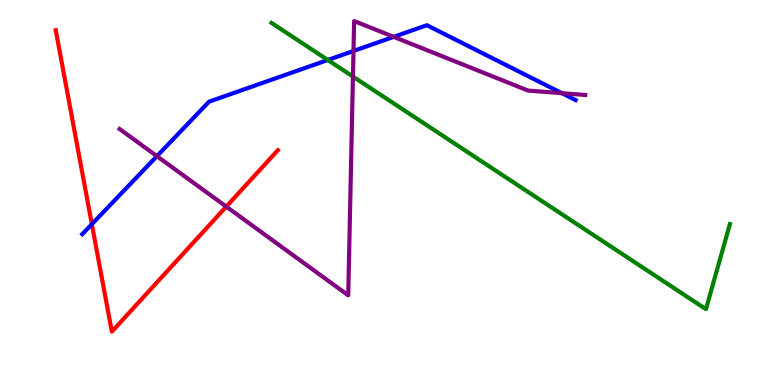[{'lines': ['blue', 'red'], 'intersections': [{'x': 1.19, 'y': 4.18}]}, {'lines': ['green', 'red'], 'intersections': []}, {'lines': ['purple', 'red'], 'intersections': [{'x': 2.92, 'y': 4.63}]}, {'lines': ['blue', 'green'], 'intersections': [{'x': 4.23, 'y': 8.44}]}, {'lines': ['blue', 'purple'], 'intersections': [{'x': 2.02, 'y': 5.94}, {'x': 4.56, 'y': 8.68}, {'x': 5.08, 'y': 9.04}, {'x': 7.25, 'y': 7.58}]}, {'lines': ['green', 'purple'], 'intersections': [{'x': 4.55, 'y': 8.01}]}]